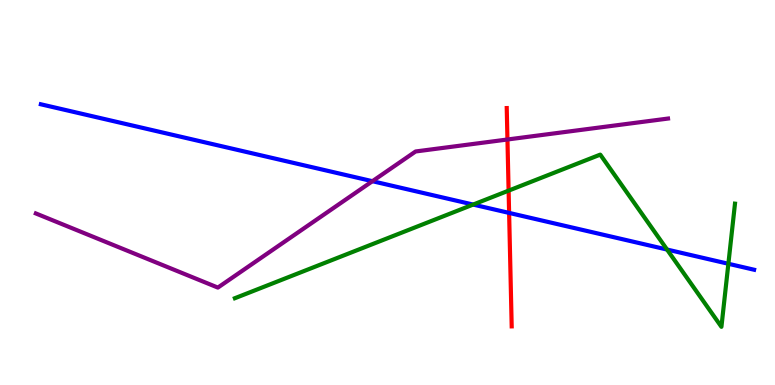[{'lines': ['blue', 'red'], 'intersections': [{'x': 6.57, 'y': 4.47}]}, {'lines': ['green', 'red'], 'intersections': [{'x': 6.56, 'y': 5.05}]}, {'lines': ['purple', 'red'], 'intersections': [{'x': 6.55, 'y': 6.38}]}, {'lines': ['blue', 'green'], 'intersections': [{'x': 6.11, 'y': 4.69}, {'x': 8.61, 'y': 3.52}, {'x': 9.4, 'y': 3.15}]}, {'lines': ['blue', 'purple'], 'intersections': [{'x': 4.81, 'y': 5.29}]}, {'lines': ['green', 'purple'], 'intersections': []}]